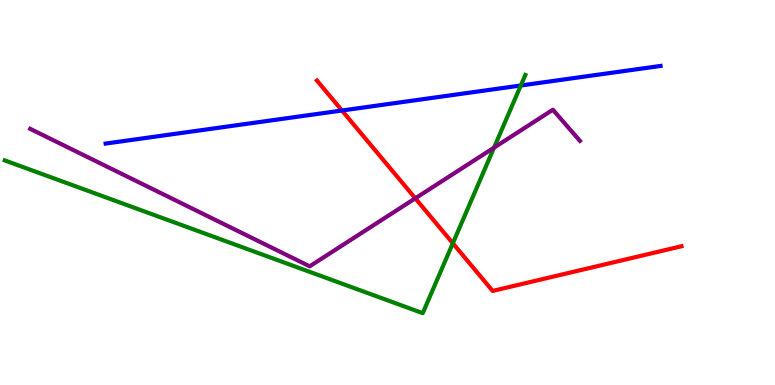[{'lines': ['blue', 'red'], 'intersections': [{'x': 4.41, 'y': 7.13}]}, {'lines': ['green', 'red'], 'intersections': [{'x': 5.84, 'y': 3.68}]}, {'lines': ['purple', 'red'], 'intersections': [{'x': 5.36, 'y': 4.85}]}, {'lines': ['blue', 'green'], 'intersections': [{'x': 6.72, 'y': 7.78}]}, {'lines': ['blue', 'purple'], 'intersections': []}, {'lines': ['green', 'purple'], 'intersections': [{'x': 6.37, 'y': 6.17}]}]